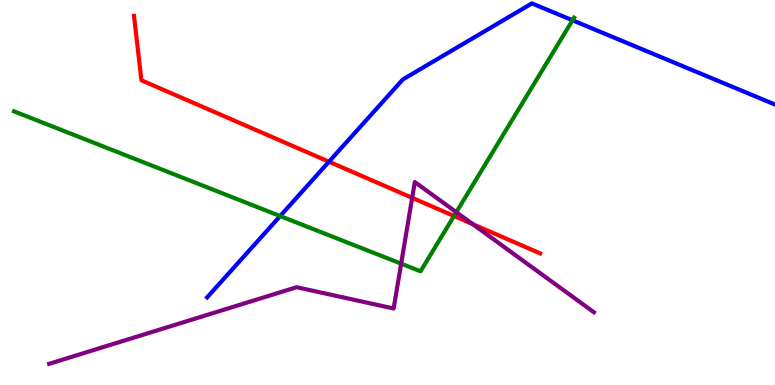[{'lines': ['blue', 'red'], 'intersections': [{'x': 4.24, 'y': 5.8}]}, {'lines': ['green', 'red'], 'intersections': [{'x': 5.86, 'y': 4.39}]}, {'lines': ['purple', 'red'], 'intersections': [{'x': 5.32, 'y': 4.86}, {'x': 6.1, 'y': 4.18}]}, {'lines': ['blue', 'green'], 'intersections': [{'x': 3.61, 'y': 4.39}, {'x': 7.39, 'y': 9.47}]}, {'lines': ['blue', 'purple'], 'intersections': []}, {'lines': ['green', 'purple'], 'intersections': [{'x': 5.18, 'y': 3.15}, {'x': 5.89, 'y': 4.49}]}]